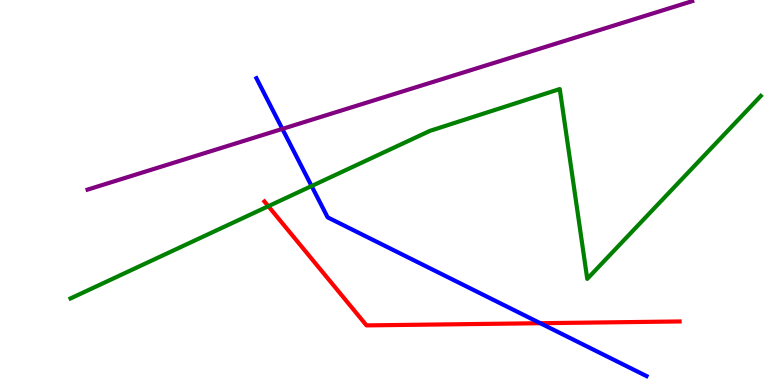[{'lines': ['blue', 'red'], 'intersections': [{'x': 6.97, 'y': 1.6}]}, {'lines': ['green', 'red'], 'intersections': [{'x': 3.46, 'y': 4.64}]}, {'lines': ['purple', 'red'], 'intersections': []}, {'lines': ['blue', 'green'], 'intersections': [{'x': 4.02, 'y': 5.17}]}, {'lines': ['blue', 'purple'], 'intersections': [{'x': 3.64, 'y': 6.65}]}, {'lines': ['green', 'purple'], 'intersections': []}]